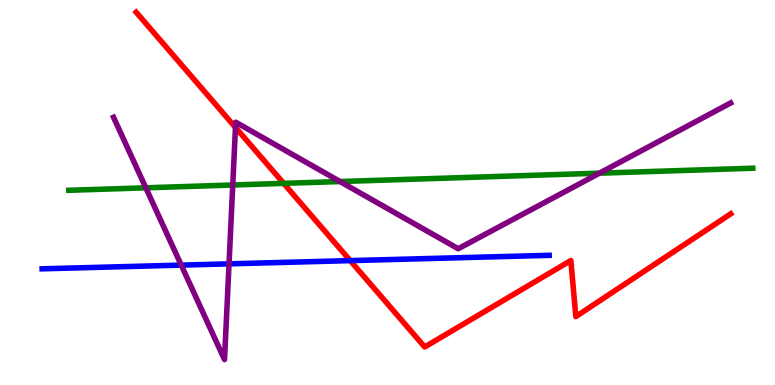[{'lines': ['blue', 'red'], 'intersections': [{'x': 4.52, 'y': 3.23}]}, {'lines': ['green', 'red'], 'intersections': [{'x': 3.66, 'y': 5.24}]}, {'lines': ['purple', 'red'], 'intersections': [{'x': 3.04, 'y': 6.69}]}, {'lines': ['blue', 'green'], 'intersections': []}, {'lines': ['blue', 'purple'], 'intersections': [{'x': 2.34, 'y': 3.11}, {'x': 2.96, 'y': 3.15}]}, {'lines': ['green', 'purple'], 'intersections': [{'x': 1.88, 'y': 5.12}, {'x': 3.0, 'y': 5.19}, {'x': 4.39, 'y': 5.28}, {'x': 7.73, 'y': 5.5}]}]